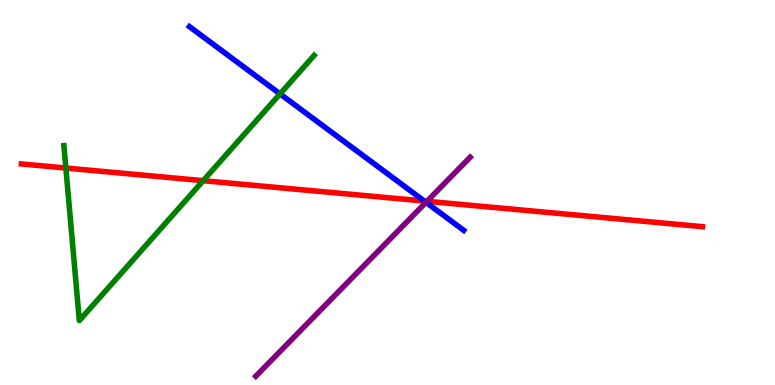[{'lines': ['blue', 'red'], 'intersections': [{'x': 5.47, 'y': 4.78}]}, {'lines': ['green', 'red'], 'intersections': [{'x': 0.85, 'y': 5.64}, {'x': 2.62, 'y': 5.31}]}, {'lines': ['purple', 'red'], 'intersections': [{'x': 5.51, 'y': 4.77}]}, {'lines': ['blue', 'green'], 'intersections': [{'x': 3.61, 'y': 7.56}]}, {'lines': ['blue', 'purple'], 'intersections': [{'x': 5.5, 'y': 4.74}]}, {'lines': ['green', 'purple'], 'intersections': []}]